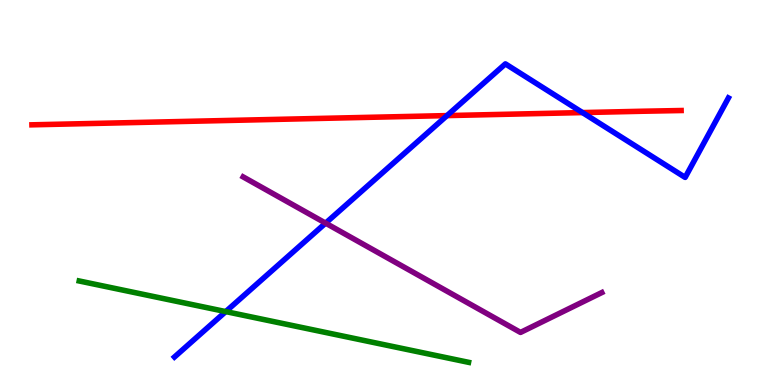[{'lines': ['blue', 'red'], 'intersections': [{'x': 5.77, 'y': 7.0}, {'x': 7.52, 'y': 7.08}]}, {'lines': ['green', 'red'], 'intersections': []}, {'lines': ['purple', 'red'], 'intersections': []}, {'lines': ['blue', 'green'], 'intersections': [{'x': 2.91, 'y': 1.91}]}, {'lines': ['blue', 'purple'], 'intersections': [{'x': 4.2, 'y': 4.2}]}, {'lines': ['green', 'purple'], 'intersections': []}]